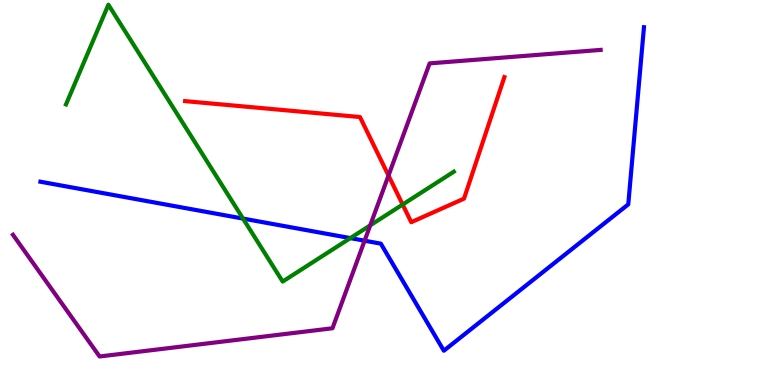[{'lines': ['blue', 'red'], 'intersections': []}, {'lines': ['green', 'red'], 'intersections': [{'x': 5.2, 'y': 4.69}]}, {'lines': ['purple', 'red'], 'intersections': [{'x': 5.01, 'y': 5.44}]}, {'lines': ['blue', 'green'], 'intersections': [{'x': 3.14, 'y': 4.32}, {'x': 4.52, 'y': 3.82}]}, {'lines': ['blue', 'purple'], 'intersections': [{'x': 4.7, 'y': 3.75}]}, {'lines': ['green', 'purple'], 'intersections': [{'x': 4.78, 'y': 4.15}]}]